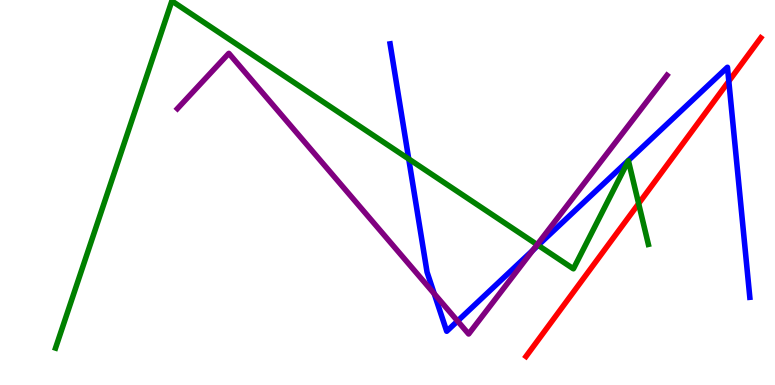[{'lines': ['blue', 'red'], 'intersections': [{'x': 9.4, 'y': 7.89}]}, {'lines': ['green', 'red'], 'intersections': [{'x': 8.24, 'y': 4.71}]}, {'lines': ['purple', 'red'], 'intersections': []}, {'lines': ['blue', 'green'], 'intersections': [{'x': 5.27, 'y': 5.87}, {'x': 6.94, 'y': 3.63}]}, {'lines': ['blue', 'purple'], 'intersections': [{'x': 5.6, 'y': 2.37}, {'x': 5.9, 'y': 1.66}, {'x': 6.88, 'y': 3.5}]}, {'lines': ['green', 'purple'], 'intersections': [{'x': 6.93, 'y': 3.65}]}]